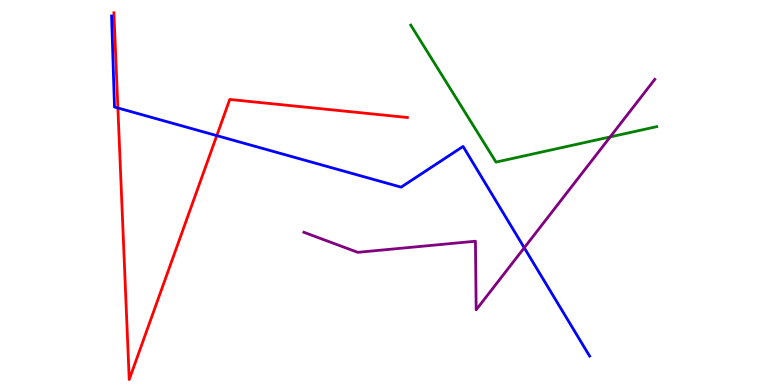[{'lines': ['blue', 'red'], 'intersections': [{'x': 1.52, 'y': 7.2}, {'x': 2.8, 'y': 6.48}]}, {'lines': ['green', 'red'], 'intersections': []}, {'lines': ['purple', 'red'], 'intersections': []}, {'lines': ['blue', 'green'], 'intersections': []}, {'lines': ['blue', 'purple'], 'intersections': [{'x': 6.76, 'y': 3.56}]}, {'lines': ['green', 'purple'], 'intersections': [{'x': 7.87, 'y': 6.44}]}]